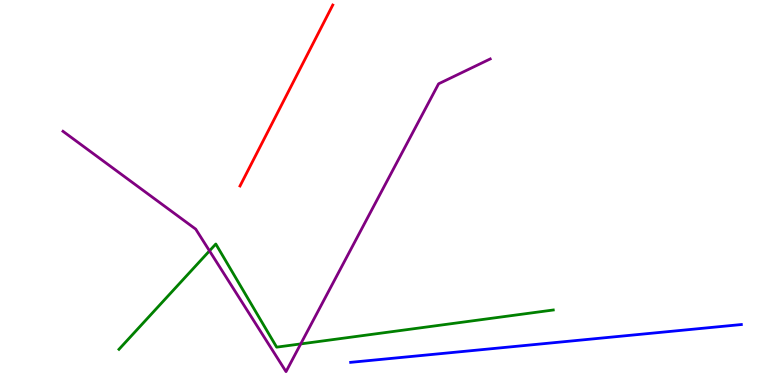[{'lines': ['blue', 'red'], 'intersections': []}, {'lines': ['green', 'red'], 'intersections': []}, {'lines': ['purple', 'red'], 'intersections': []}, {'lines': ['blue', 'green'], 'intersections': []}, {'lines': ['blue', 'purple'], 'intersections': []}, {'lines': ['green', 'purple'], 'intersections': [{'x': 2.7, 'y': 3.48}, {'x': 3.88, 'y': 1.07}]}]